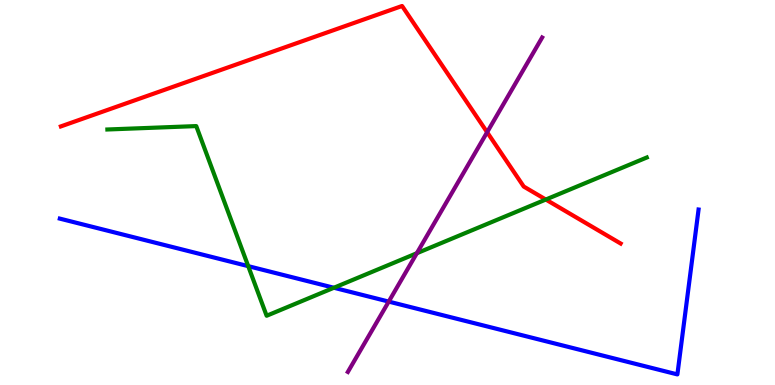[{'lines': ['blue', 'red'], 'intersections': []}, {'lines': ['green', 'red'], 'intersections': [{'x': 7.04, 'y': 4.82}]}, {'lines': ['purple', 'red'], 'intersections': [{'x': 6.29, 'y': 6.57}]}, {'lines': ['blue', 'green'], 'intersections': [{'x': 3.2, 'y': 3.09}, {'x': 4.31, 'y': 2.53}]}, {'lines': ['blue', 'purple'], 'intersections': [{'x': 5.02, 'y': 2.17}]}, {'lines': ['green', 'purple'], 'intersections': [{'x': 5.38, 'y': 3.42}]}]